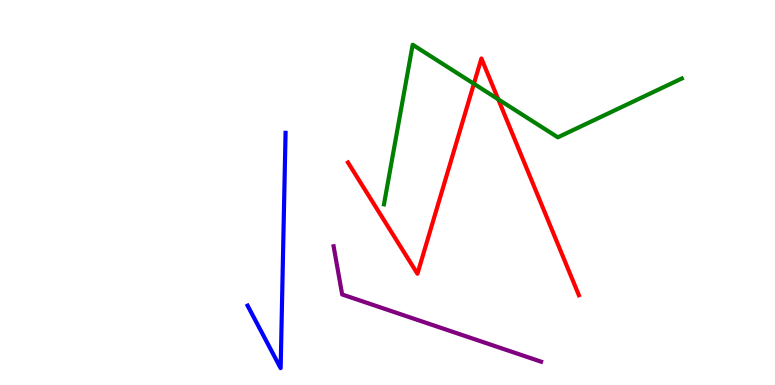[{'lines': ['blue', 'red'], 'intersections': []}, {'lines': ['green', 'red'], 'intersections': [{'x': 6.11, 'y': 7.82}, {'x': 6.43, 'y': 7.42}]}, {'lines': ['purple', 'red'], 'intersections': []}, {'lines': ['blue', 'green'], 'intersections': []}, {'lines': ['blue', 'purple'], 'intersections': []}, {'lines': ['green', 'purple'], 'intersections': []}]